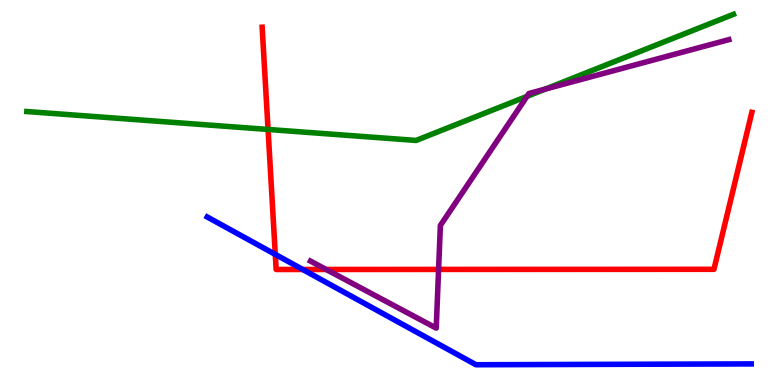[{'lines': ['blue', 'red'], 'intersections': [{'x': 3.55, 'y': 3.39}, {'x': 3.91, 'y': 3.0}]}, {'lines': ['green', 'red'], 'intersections': [{'x': 3.46, 'y': 6.64}]}, {'lines': ['purple', 'red'], 'intersections': [{'x': 4.21, 'y': 3.0}, {'x': 5.66, 'y': 3.0}]}, {'lines': ['blue', 'green'], 'intersections': []}, {'lines': ['blue', 'purple'], 'intersections': []}, {'lines': ['green', 'purple'], 'intersections': [{'x': 6.8, 'y': 7.5}, {'x': 7.04, 'y': 7.69}]}]